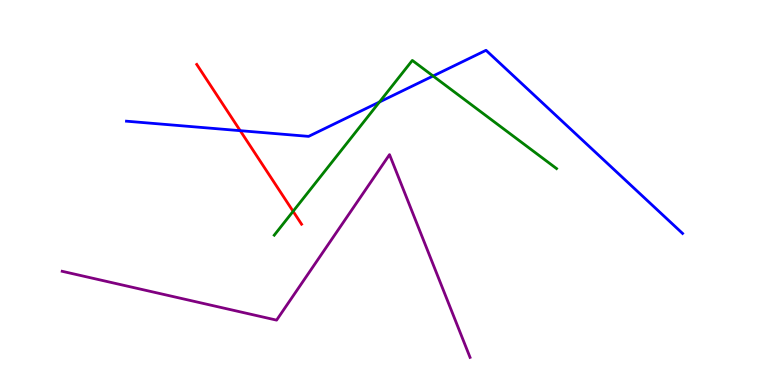[{'lines': ['blue', 'red'], 'intersections': [{'x': 3.1, 'y': 6.61}]}, {'lines': ['green', 'red'], 'intersections': [{'x': 3.78, 'y': 4.51}]}, {'lines': ['purple', 'red'], 'intersections': []}, {'lines': ['blue', 'green'], 'intersections': [{'x': 4.9, 'y': 7.35}, {'x': 5.59, 'y': 8.03}]}, {'lines': ['blue', 'purple'], 'intersections': []}, {'lines': ['green', 'purple'], 'intersections': []}]